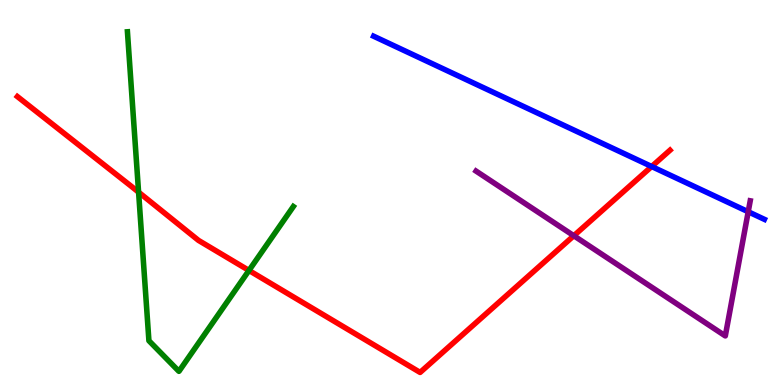[{'lines': ['blue', 'red'], 'intersections': [{'x': 8.41, 'y': 5.67}]}, {'lines': ['green', 'red'], 'intersections': [{'x': 1.79, 'y': 5.01}, {'x': 3.21, 'y': 2.97}]}, {'lines': ['purple', 'red'], 'intersections': [{'x': 7.4, 'y': 3.88}]}, {'lines': ['blue', 'green'], 'intersections': []}, {'lines': ['blue', 'purple'], 'intersections': [{'x': 9.65, 'y': 4.5}]}, {'lines': ['green', 'purple'], 'intersections': []}]